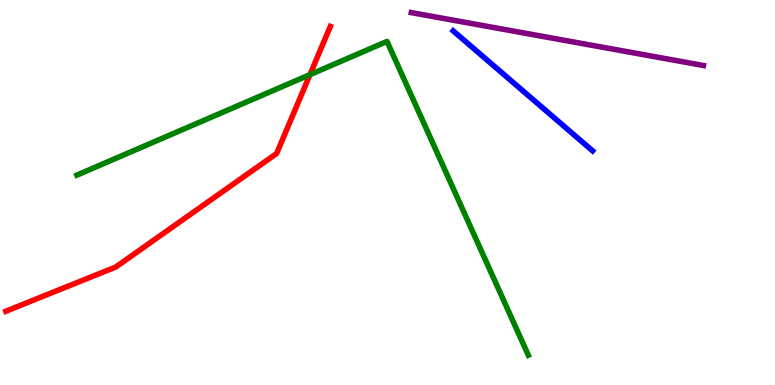[{'lines': ['blue', 'red'], 'intersections': []}, {'lines': ['green', 'red'], 'intersections': [{'x': 4.0, 'y': 8.06}]}, {'lines': ['purple', 'red'], 'intersections': []}, {'lines': ['blue', 'green'], 'intersections': []}, {'lines': ['blue', 'purple'], 'intersections': []}, {'lines': ['green', 'purple'], 'intersections': []}]